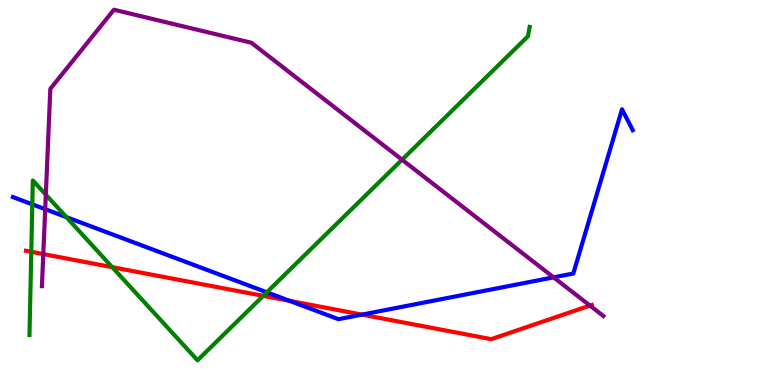[{'lines': ['blue', 'red'], 'intersections': [{'x': 3.74, 'y': 2.18}, {'x': 4.67, 'y': 1.83}]}, {'lines': ['green', 'red'], 'intersections': [{'x': 0.404, 'y': 3.46}, {'x': 1.45, 'y': 3.06}, {'x': 3.4, 'y': 2.32}]}, {'lines': ['purple', 'red'], 'intersections': [{'x': 0.559, 'y': 3.4}, {'x': 7.61, 'y': 2.06}]}, {'lines': ['blue', 'green'], 'intersections': [{'x': 0.417, 'y': 4.69}, {'x': 0.856, 'y': 4.36}, {'x': 3.44, 'y': 2.41}]}, {'lines': ['blue', 'purple'], 'intersections': [{'x': 0.583, 'y': 4.57}, {'x': 7.14, 'y': 2.8}]}, {'lines': ['green', 'purple'], 'intersections': [{'x': 0.591, 'y': 4.94}, {'x': 5.19, 'y': 5.85}]}]